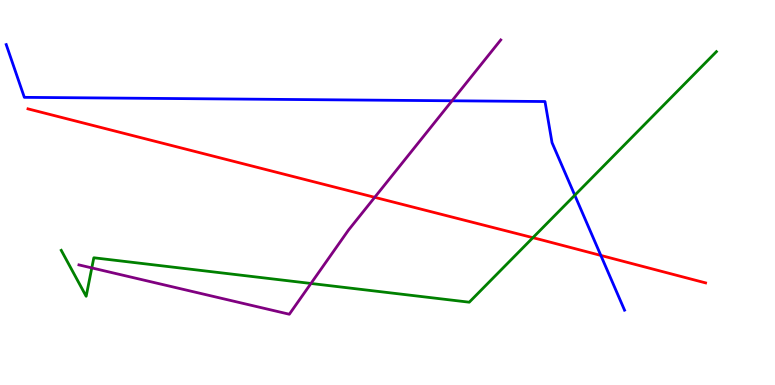[{'lines': ['blue', 'red'], 'intersections': [{'x': 7.75, 'y': 3.37}]}, {'lines': ['green', 'red'], 'intersections': [{'x': 6.88, 'y': 3.83}]}, {'lines': ['purple', 'red'], 'intersections': [{'x': 4.84, 'y': 4.87}]}, {'lines': ['blue', 'green'], 'intersections': [{'x': 7.42, 'y': 4.93}]}, {'lines': ['blue', 'purple'], 'intersections': [{'x': 5.83, 'y': 7.38}]}, {'lines': ['green', 'purple'], 'intersections': [{'x': 1.18, 'y': 3.04}, {'x': 4.01, 'y': 2.64}]}]